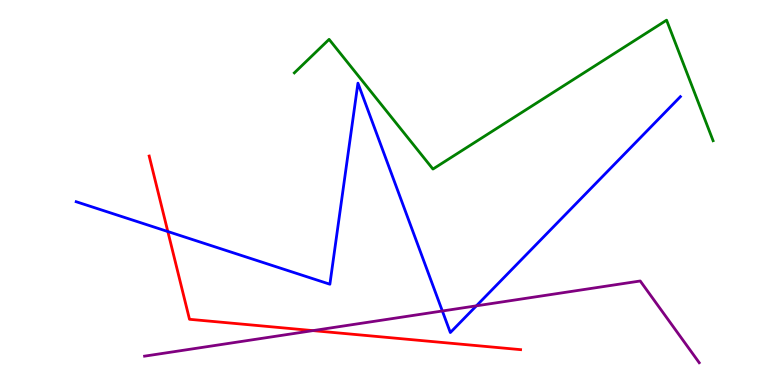[{'lines': ['blue', 'red'], 'intersections': [{'x': 2.17, 'y': 3.99}]}, {'lines': ['green', 'red'], 'intersections': []}, {'lines': ['purple', 'red'], 'intersections': [{'x': 4.04, 'y': 1.41}]}, {'lines': ['blue', 'green'], 'intersections': []}, {'lines': ['blue', 'purple'], 'intersections': [{'x': 5.71, 'y': 1.92}, {'x': 6.15, 'y': 2.06}]}, {'lines': ['green', 'purple'], 'intersections': []}]